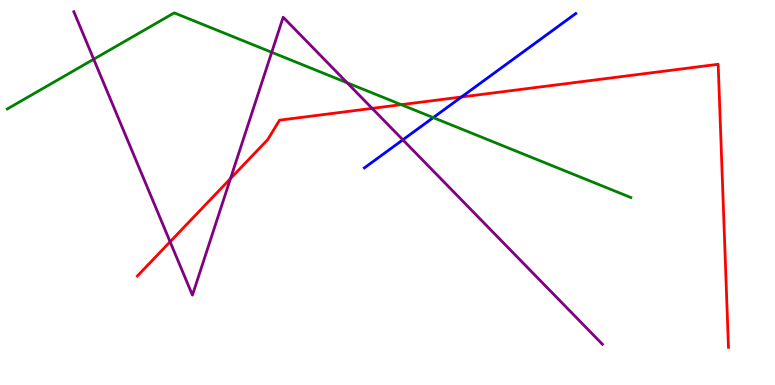[{'lines': ['blue', 'red'], 'intersections': [{'x': 5.95, 'y': 7.48}]}, {'lines': ['green', 'red'], 'intersections': [{'x': 5.18, 'y': 7.28}]}, {'lines': ['purple', 'red'], 'intersections': [{'x': 2.19, 'y': 3.72}, {'x': 2.97, 'y': 5.36}, {'x': 4.8, 'y': 7.19}]}, {'lines': ['blue', 'green'], 'intersections': [{'x': 5.59, 'y': 6.95}]}, {'lines': ['blue', 'purple'], 'intersections': [{'x': 5.2, 'y': 6.37}]}, {'lines': ['green', 'purple'], 'intersections': [{'x': 1.21, 'y': 8.46}, {'x': 3.51, 'y': 8.64}, {'x': 4.48, 'y': 7.85}]}]